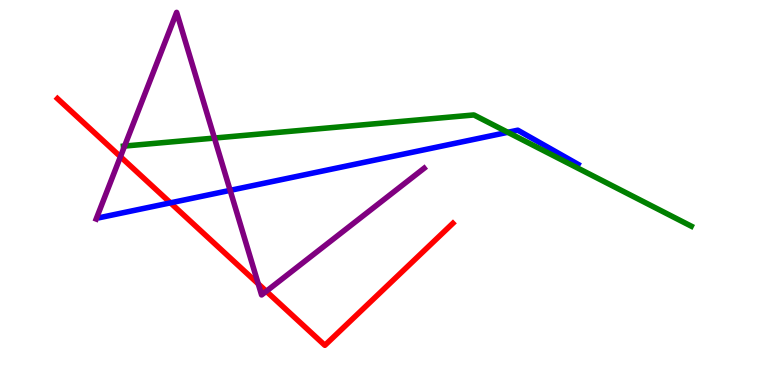[{'lines': ['blue', 'red'], 'intersections': [{'x': 2.2, 'y': 4.73}]}, {'lines': ['green', 'red'], 'intersections': []}, {'lines': ['purple', 'red'], 'intersections': [{'x': 1.55, 'y': 5.93}, {'x': 3.33, 'y': 2.63}, {'x': 3.44, 'y': 2.43}]}, {'lines': ['blue', 'green'], 'intersections': [{'x': 6.55, 'y': 6.56}]}, {'lines': ['blue', 'purple'], 'intersections': [{'x': 2.97, 'y': 5.06}]}, {'lines': ['green', 'purple'], 'intersections': [{'x': 1.61, 'y': 6.21}, {'x': 2.77, 'y': 6.41}]}]